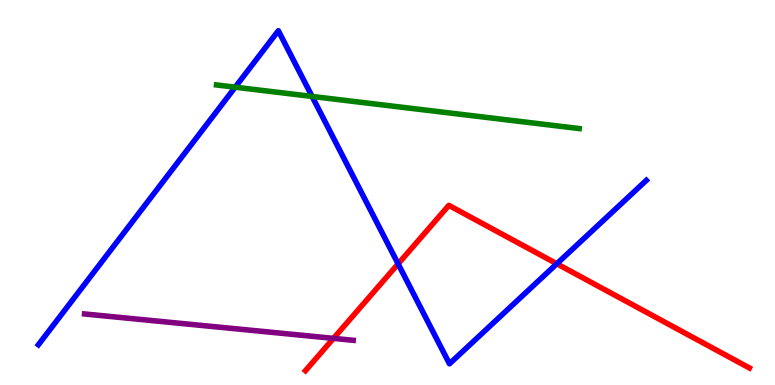[{'lines': ['blue', 'red'], 'intersections': [{'x': 5.14, 'y': 3.15}, {'x': 7.18, 'y': 3.15}]}, {'lines': ['green', 'red'], 'intersections': []}, {'lines': ['purple', 'red'], 'intersections': [{'x': 4.3, 'y': 1.21}]}, {'lines': ['blue', 'green'], 'intersections': [{'x': 3.03, 'y': 7.74}, {'x': 4.03, 'y': 7.5}]}, {'lines': ['blue', 'purple'], 'intersections': []}, {'lines': ['green', 'purple'], 'intersections': []}]